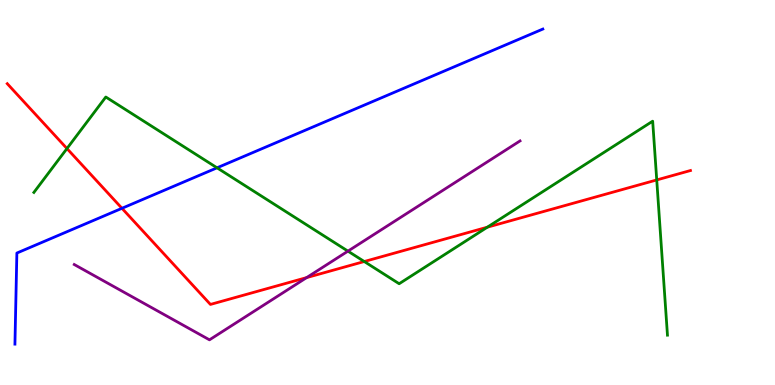[{'lines': ['blue', 'red'], 'intersections': [{'x': 1.57, 'y': 4.59}]}, {'lines': ['green', 'red'], 'intersections': [{'x': 0.864, 'y': 6.14}, {'x': 4.7, 'y': 3.21}, {'x': 6.29, 'y': 4.1}, {'x': 8.47, 'y': 5.33}]}, {'lines': ['purple', 'red'], 'intersections': [{'x': 3.96, 'y': 2.79}]}, {'lines': ['blue', 'green'], 'intersections': [{'x': 2.8, 'y': 5.64}]}, {'lines': ['blue', 'purple'], 'intersections': []}, {'lines': ['green', 'purple'], 'intersections': [{'x': 4.49, 'y': 3.48}]}]